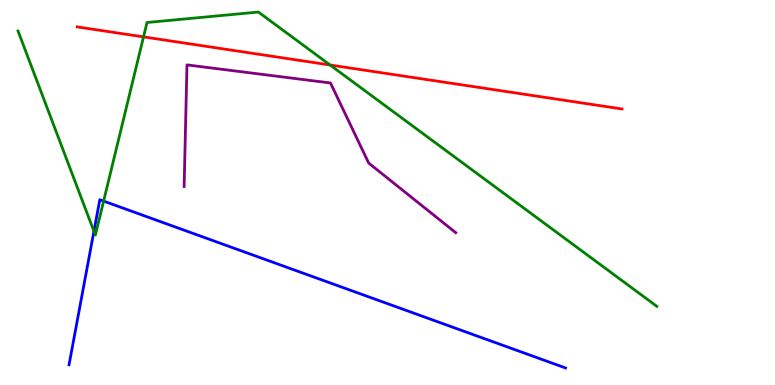[{'lines': ['blue', 'red'], 'intersections': []}, {'lines': ['green', 'red'], 'intersections': [{'x': 1.85, 'y': 9.04}, {'x': 4.26, 'y': 8.31}]}, {'lines': ['purple', 'red'], 'intersections': []}, {'lines': ['blue', 'green'], 'intersections': [{'x': 1.21, 'y': 3.99}, {'x': 1.34, 'y': 4.78}]}, {'lines': ['blue', 'purple'], 'intersections': []}, {'lines': ['green', 'purple'], 'intersections': []}]